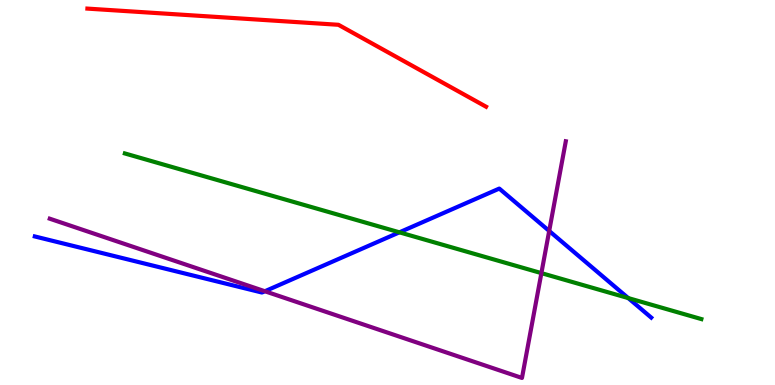[{'lines': ['blue', 'red'], 'intersections': []}, {'lines': ['green', 'red'], 'intersections': []}, {'lines': ['purple', 'red'], 'intersections': []}, {'lines': ['blue', 'green'], 'intersections': [{'x': 5.15, 'y': 3.97}, {'x': 8.11, 'y': 2.26}]}, {'lines': ['blue', 'purple'], 'intersections': [{'x': 3.42, 'y': 2.44}, {'x': 7.09, 'y': 4.0}]}, {'lines': ['green', 'purple'], 'intersections': [{'x': 6.99, 'y': 2.91}]}]